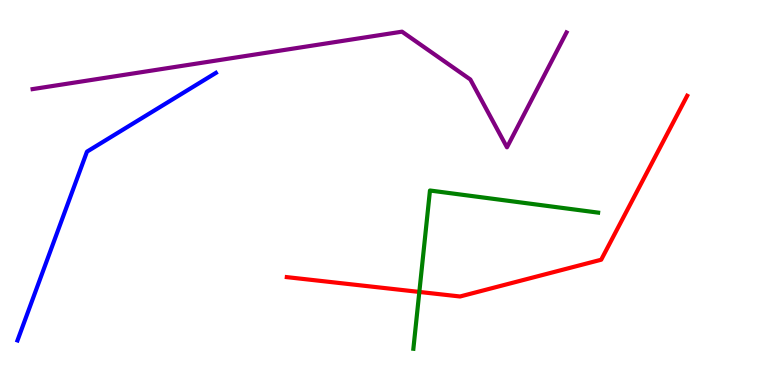[{'lines': ['blue', 'red'], 'intersections': []}, {'lines': ['green', 'red'], 'intersections': [{'x': 5.41, 'y': 2.42}]}, {'lines': ['purple', 'red'], 'intersections': []}, {'lines': ['blue', 'green'], 'intersections': []}, {'lines': ['blue', 'purple'], 'intersections': []}, {'lines': ['green', 'purple'], 'intersections': []}]